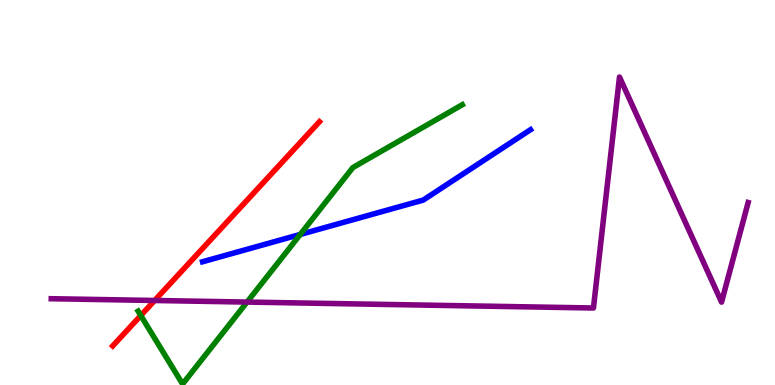[{'lines': ['blue', 'red'], 'intersections': []}, {'lines': ['green', 'red'], 'intersections': [{'x': 1.82, 'y': 1.8}]}, {'lines': ['purple', 'red'], 'intersections': [{'x': 2.0, 'y': 2.2}]}, {'lines': ['blue', 'green'], 'intersections': [{'x': 3.87, 'y': 3.91}]}, {'lines': ['blue', 'purple'], 'intersections': []}, {'lines': ['green', 'purple'], 'intersections': [{'x': 3.19, 'y': 2.15}]}]